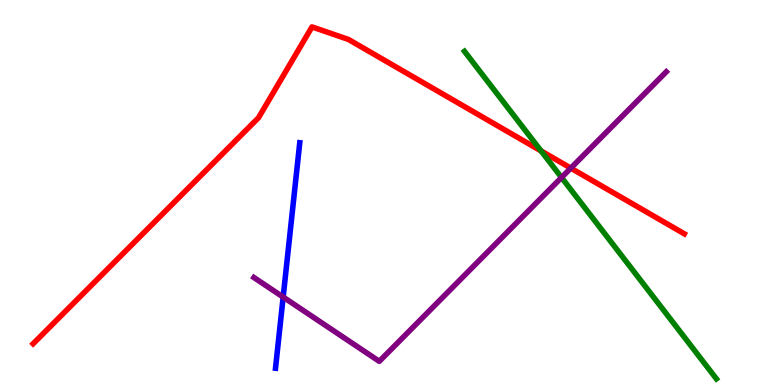[{'lines': ['blue', 'red'], 'intersections': []}, {'lines': ['green', 'red'], 'intersections': [{'x': 6.98, 'y': 6.08}]}, {'lines': ['purple', 'red'], 'intersections': [{'x': 7.37, 'y': 5.63}]}, {'lines': ['blue', 'green'], 'intersections': []}, {'lines': ['blue', 'purple'], 'intersections': [{'x': 3.65, 'y': 2.28}]}, {'lines': ['green', 'purple'], 'intersections': [{'x': 7.25, 'y': 5.39}]}]